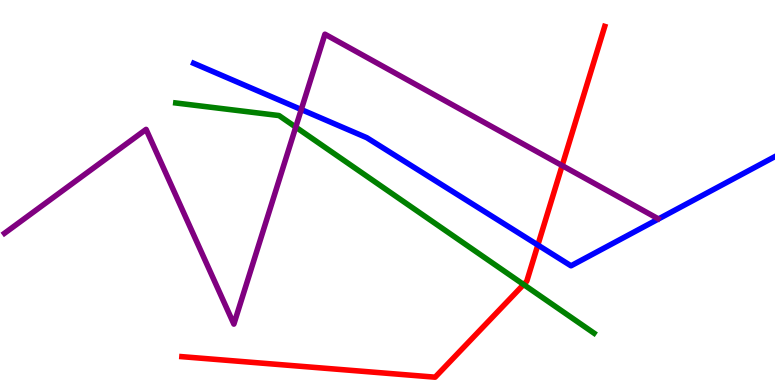[{'lines': ['blue', 'red'], 'intersections': [{'x': 6.94, 'y': 3.64}]}, {'lines': ['green', 'red'], 'intersections': [{'x': 6.76, 'y': 2.61}]}, {'lines': ['purple', 'red'], 'intersections': [{'x': 7.25, 'y': 5.7}]}, {'lines': ['blue', 'green'], 'intersections': []}, {'lines': ['blue', 'purple'], 'intersections': [{'x': 3.89, 'y': 7.15}]}, {'lines': ['green', 'purple'], 'intersections': [{'x': 3.82, 'y': 6.7}]}]